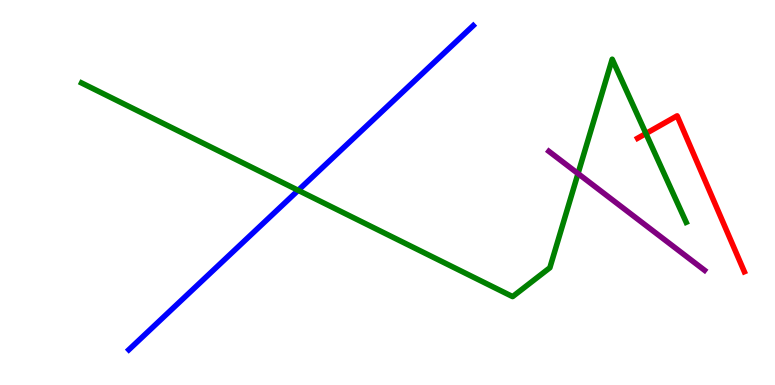[{'lines': ['blue', 'red'], 'intersections': []}, {'lines': ['green', 'red'], 'intersections': [{'x': 8.33, 'y': 6.53}]}, {'lines': ['purple', 'red'], 'intersections': []}, {'lines': ['blue', 'green'], 'intersections': [{'x': 3.85, 'y': 5.06}]}, {'lines': ['blue', 'purple'], 'intersections': []}, {'lines': ['green', 'purple'], 'intersections': [{'x': 7.46, 'y': 5.49}]}]